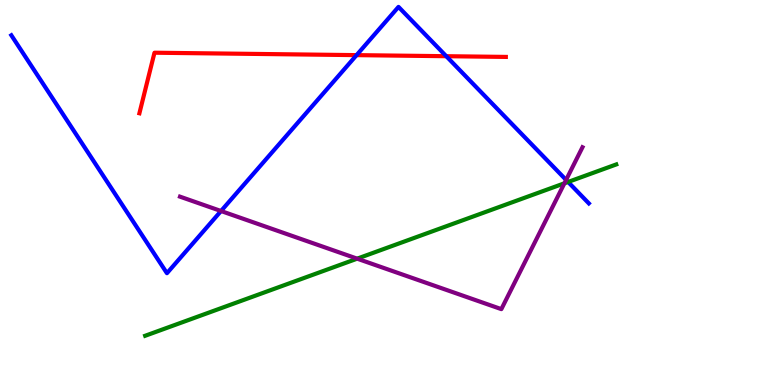[{'lines': ['blue', 'red'], 'intersections': [{'x': 4.6, 'y': 8.57}, {'x': 5.76, 'y': 8.54}]}, {'lines': ['green', 'red'], 'intersections': []}, {'lines': ['purple', 'red'], 'intersections': []}, {'lines': ['blue', 'green'], 'intersections': [{'x': 7.33, 'y': 5.27}]}, {'lines': ['blue', 'purple'], 'intersections': [{'x': 2.85, 'y': 4.52}, {'x': 7.3, 'y': 5.33}]}, {'lines': ['green', 'purple'], 'intersections': [{'x': 4.61, 'y': 3.28}, {'x': 7.28, 'y': 5.24}]}]